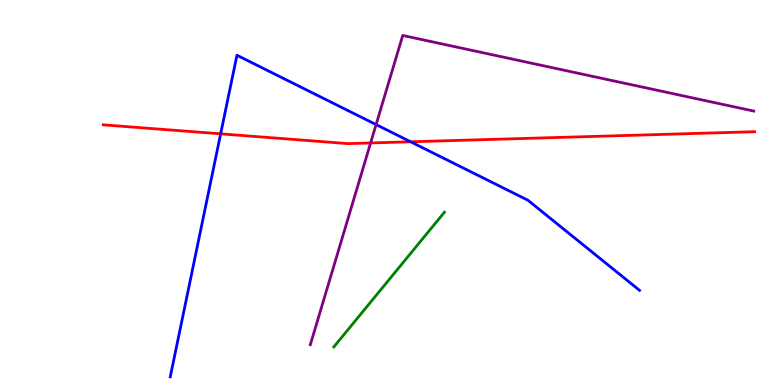[{'lines': ['blue', 'red'], 'intersections': [{'x': 2.85, 'y': 6.52}, {'x': 5.3, 'y': 6.32}]}, {'lines': ['green', 'red'], 'intersections': []}, {'lines': ['purple', 'red'], 'intersections': [{'x': 4.78, 'y': 6.29}]}, {'lines': ['blue', 'green'], 'intersections': []}, {'lines': ['blue', 'purple'], 'intersections': [{'x': 4.85, 'y': 6.76}]}, {'lines': ['green', 'purple'], 'intersections': []}]